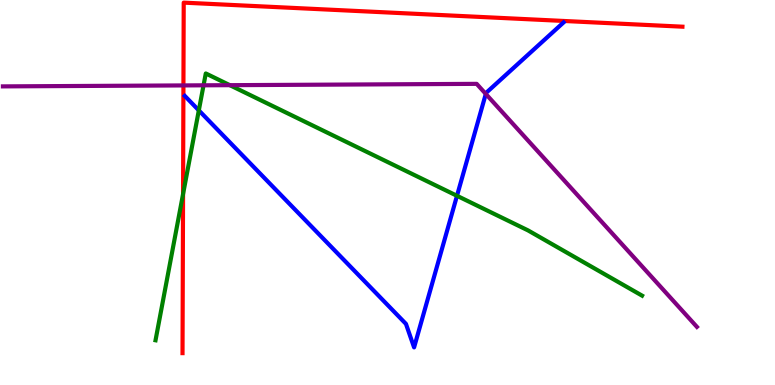[{'lines': ['blue', 'red'], 'intersections': []}, {'lines': ['green', 'red'], 'intersections': [{'x': 2.36, 'y': 4.96}]}, {'lines': ['purple', 'red'], 'intersections': [{'x': 2.37, 'y': 7.78}]}, {'lines': ['blue', 'green'], 'intersections': [{'x': 2.57, 'y': 7.13}, {'x': 5.9, 'y': 4.91}]}, {'lines': ['blue', 'purple'], 'intersections': [{'x': 6.27, 'y': 7.56}]}, {'lines': ['green', 'purple'], 'intersections': [{'x': 2.63, 'y': 7.78}, {'x': 2.97, 'y': 7.79}]}]